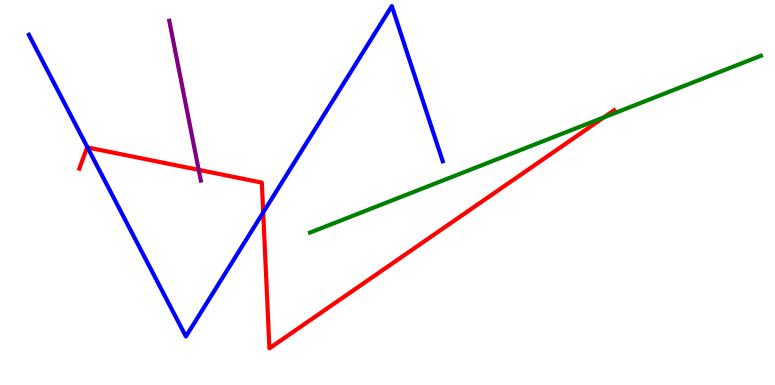[{'lines': ['blue', 'red'], 'intersections': [{'x': 1.13, 'y': 6.17}, {'x': 3.4, 'y': 4.48}]}, {'lines': ['green', 'red'], 'intersections': [{'x': 7.79, 'y': 6.95}]}, {'lines': ['purple', 'red'], 'intersections': [{'x': 2.56, 'y': 5.59}]}, {'lines': ['blue', 'green'], 'intersections': []}, {'lines': ['blue', 'purple'], 'intersections': []}, {'lines': ['green', 'purple'], 'intersections': []}]